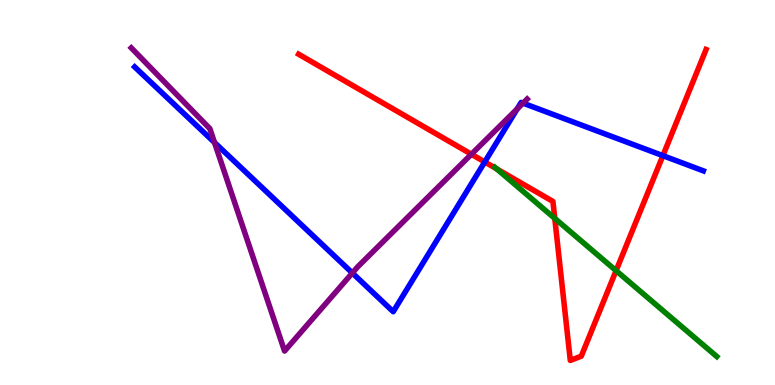[{'lines': ['blue', 'red'], 'intersections': [{'x': 6.25, 'y': 5.79}, {'x': 8.55, 'y': 5.96}]}, {'lines': ['green', 'red'], 'intersections': [{'x': 6.41, 'y': 5.61}, {'x': 7.16, 'y': 4.33}, {'x': 7.95, 'y': 2.97}]}, {'lines': ['purple', 'red'], 'intersections': [{'x': 6.08, 'y': 5.99}]}, {'lines': ['blue', 'green'], 'intersections': []}, {'lines': ['blue', 'purple'], 'intersections': [{'x': 2.77, 'y': 6.3}, {'x': 4.55, 'y': 2.91}, {'x': 6.67, 'y': 7.17}, {'x': 6.75, 'y': 7.32}]}, {'lines': ['green', 'purple'], 'intersections': []}]